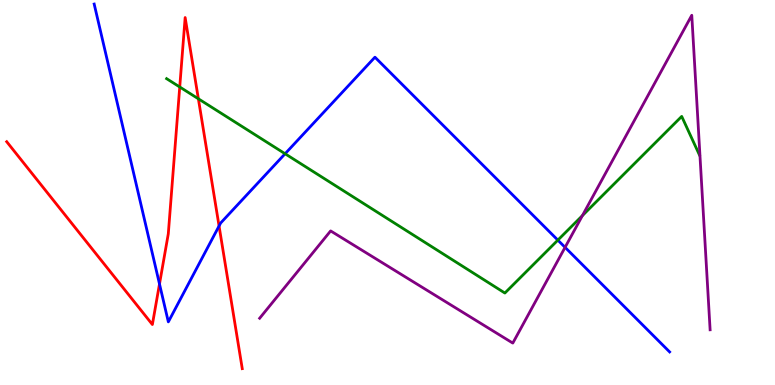[{'lines': ['blue', 'red'], 'intersections': [{'x': 2.06, 'y': 2.62}, {'x': 2.83, 'y': 4.13}]}, {'lines': ['green', 'red'], 'intersections': [{'x': 2.32, 'y': 7.74}, {'x': 2.56, 'y': 7.43}]}, {'lines': ['purple', 'red'], 'intersections': []}, {'lines': ['blue', 'green'], 'intersections': [{'x': 3.68, 'y': 6.01}, {'x': 7.2, 'y': 3.76}]}, {'lines': ['blue', 'purple'], 'intersections': [{'x': 7.29, 'y': 3.58}]}, {'lines': ['green', 'purple'], 'intersections': [{'x': 7.51, 'y': 4.4}]}]